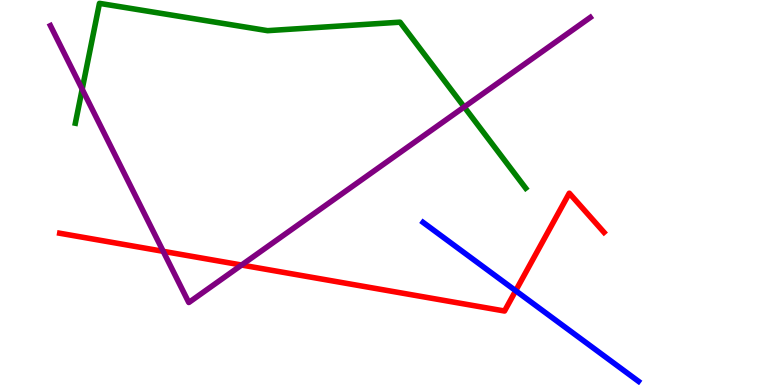[{'lines': ['blue', 'red'], 'intersections': [{'x': 6.65, 'y': 2.45}]}, {'lines': ['green', 'red'], 'intersections': []}, {'lines': ['purple', 'red'], 'intersections': [{'x': 2.11, 'y': 3.47}, {'x': 3.12, 'y': 3.12}]}, {'lines': ['blue', 'green'], 'intersections': []}, {'lines': ['blue', 'purple'], 'intersections': []}, {'lines': ['green', 'purple'], 'intersections': [{'x': 1.06, 'y': 7.68}, {'x': 5.99, 'y': 7.22}]}]